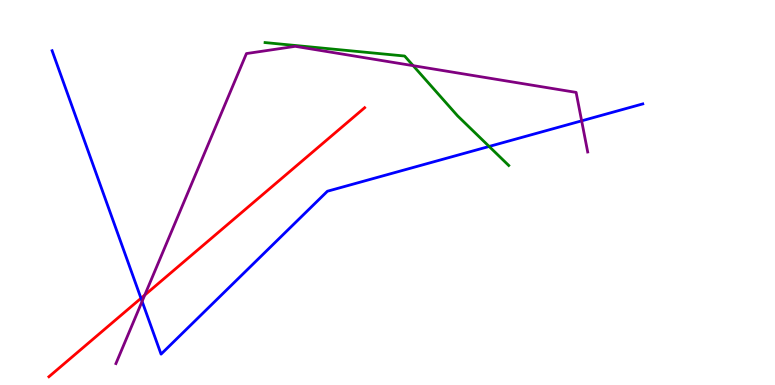[{'lines': ['blue', 'red'], 'intersections': [{'x': 1.82, 'y': 2.25}]}, {'lines': ['green', 'red'], 'intersections': []}, {'lines': ['purple', 'red'], 'intersections': [{'x': 1.87, 'y': 2.34}]}, {'lines': ['blue', 'green'], 'intersections': [{'x': 6.31, 'y': 6.2}]}, {'lines': ['blue', 'purple'], 'intersections': [{'x': 1.83, 'y': 2.17}, {'x': 7.51, 'y': 6.86}]}, {'lines': ['green', 'purple'], 'intersections': [{'x': 5.33, 'y': 8.29}]}]